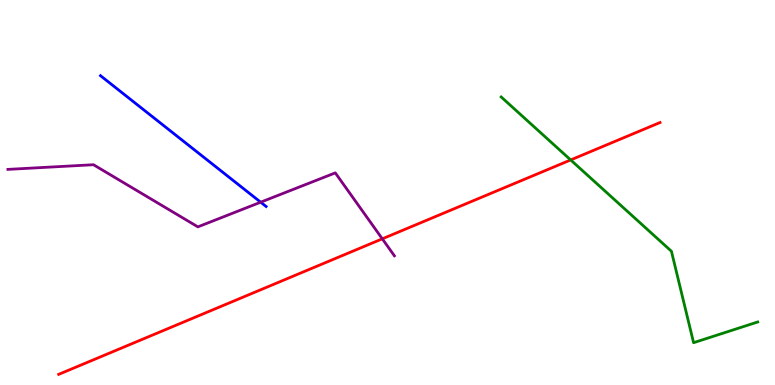[{'lines': ['blue', 'red'], 'intersections': []}, {'lines': ['green', 'red'], 'intersections': [{'x': 7.36, 'y': 5.85}]}, {'lines': ['purple', 'red'], 'intersections': [{'x': 4.93, 'y': 3.8}]}, {'lines': ['blue', 'green'], 'intersections': []}, {'lines': ['blue', 'purple'], 'intersections': [{'x': 3.36, 'y': 4.75}]}, {'lines': ['green', 'purple'], 'intersections': []}]